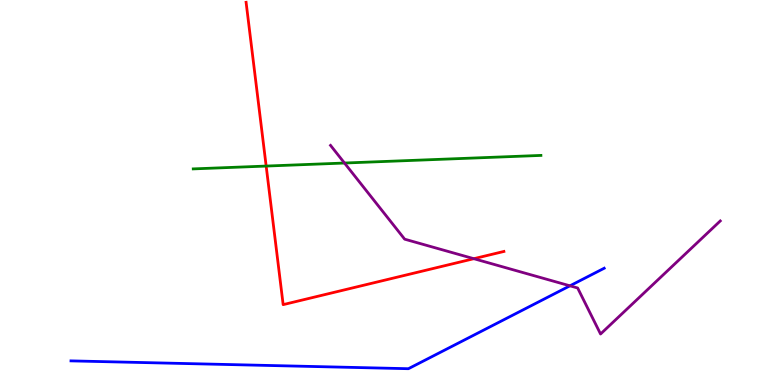[{'lines': ['blue', 'red'], 'intersections': []}, {'lines': ['green', 'red'], 'intersections': [{'x': 3.43, 'y': 5.69}]}, {'lines': ['purple', 'red'], 'intersections': [{'x': 6.11, 'y': 3.28}]}, {'lines': ['blue', 'green'], 'intersections': []}, {'lines': ['blue', 'purple'], 'intersections': [{'x': 7.35, 'y': 2.58}]}, {'lines': ['green', 'purple'], 'intersections': [{'x': 4.44, 'y': 5.77}]}]